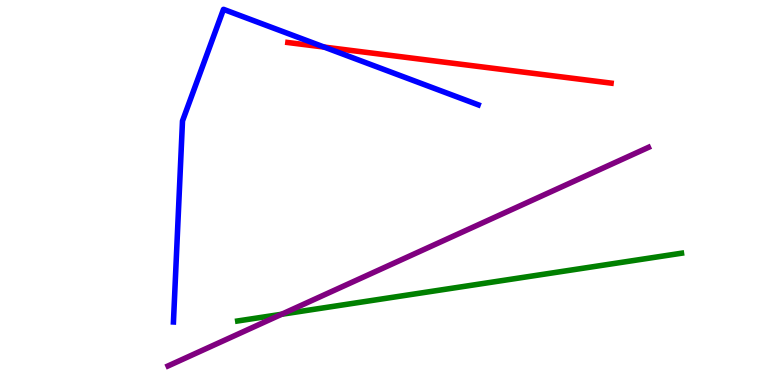[{'lines': ['blue', 'red'], 'intersections': [{'x': 4.18, 'y': 8.78}]}, {'lines': ['green', 'red'], 'intersections': []}, {'lines': ['purple', 'red'], 'intersections': []}, {'lines': ['blue', 'green'], 'intersections': []}, {'lines': ['blue', 'purple'], 'intersections': []}, {'lines': ['green', 'purple'], 'intersections': [{'x': 3.63, 'y': 1.84}]}]